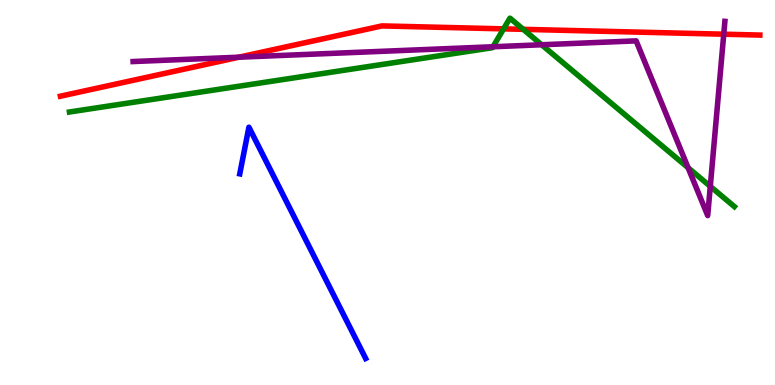[{'lines': ['blue', 'red'], 'intersections': []}, {'lines': ['green', 'red'], 'intersections': [{'x': 6.5, 'y': 9.25}, {'x': 6.75, 'y': 9.24}]}, {'lines': ['purple', 'red'], 'intersections': [{'x': 3.08, 'y': 8.51}, {'x': 9.34, 'y': 9.11}]}, {'lines': ['blue', 'green'], 'intersections': []}, {'lines': ['blue', 'purple'], 'intersections': []}, {'lines': ['green', 'purple'], 'intersections': [{'x': 6.36, 'y': 8.79}, {'x': 6.99, 'y': 8.84}, {'x': 8.88, 'y': 5.64}, {'x': 9.17, 'y': 5.16}]}]